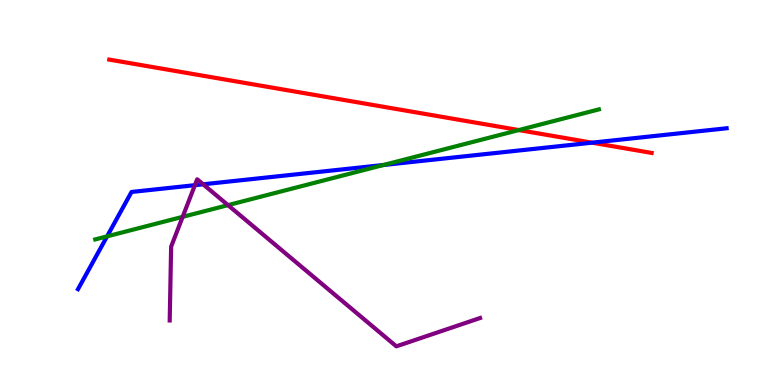[{'lines': ['blue', 'red'], 'intersections': [{'x': 7.64, 'y': 6.29}]}, {'lines': ['green', 'red'], 'intersections': [{'x': 6.69, 'y': 6.62}]}, {'lines': ['purple', 'red'], 'intersections': []}, {'lines': ['blue', 'green'], 'intersections': [{'x': 1.38, 'y': 3.86}, {'x': 4.95, 'y': 5.71}]}, {'lines': ['blue', 'purple'], 'intersections': [{'x': 2.51, 'y': 5.19}, {'x': 2.62, 'y': 5.21}]}, {'lines': ['green', 'purple'], 'intersections': [{'x': 2.36, 'y': 4.37}, {'x': 2.94, 'y': 4.67}]}]